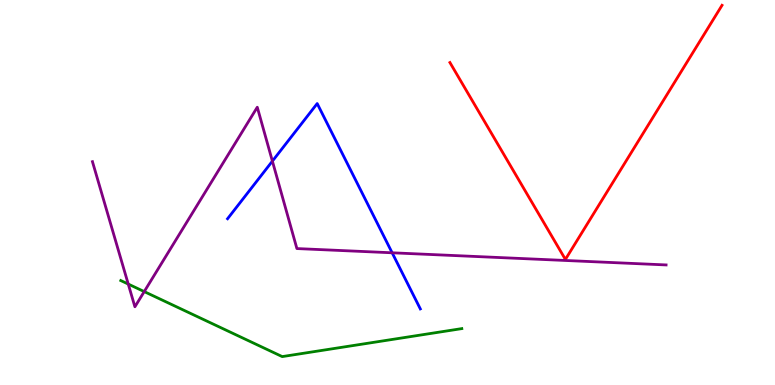[{'lines': ['blue', 'red'], 'intersections': []}, {'lines': ['green', 'red'], 'intersections': []}, {'lines': ['purple', 'red'], 'intersections': []}, {'lines': ['blue', 'green'], 'intersections': []}, {'lines': ['blue', 'purple'], 'intersections': [{'x': 3.51, 'y': 5.81}, {'x': 5.06, 'y': 3.43}]}, {'lines': ['green', 'purple'], 'intersections': [{'x': 1.65, 'y': 2.62}, {'x': 1.86, 'y': 2.43}]}]